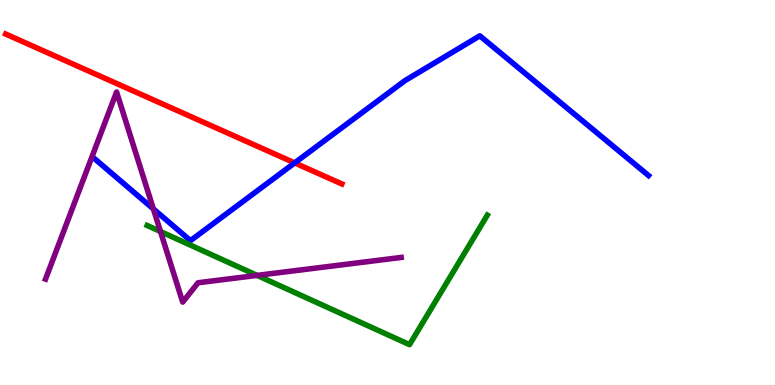[{'lines': ['blue', 'red'], 'intersections': [{'x': 3.8, 'y': 5.77}]}, {'lines': ['green', 'red'], 'intersections': []}, {'lines': ['purple', 'red'], 'intersections': []}, {'lines': ['blue', 'green'], 'intersections': []}, {'lines': ['blue', 'purple'], 'intersections': [{'x': 1.98, 'y': 4.57}]}, {'lines': ['green', 'purple'], 'intersections': [{'x': 2.07, 'y': 3.99}, {'x': 3.32, 'y': 2.85}]}]